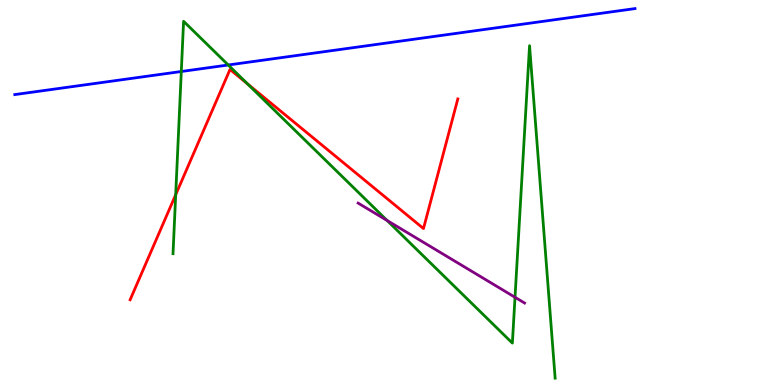[{'lines': ['blue', 'red'], 'intersections': []}, {'lines': ['green', 'red'], 'intersections': [{'x': 2.27, 'y': 4.94}, {'x': 3.19, 'y': 7.82}]}, {'lines': ['purple', 'red'], 'intersections': []}, {'lines': ['blue', 'green'], 'intersections': [{'x': 2.34, 'y': 8.14}, {'x': 2.94, 'y': 8.31}]}, {'lines': ['blue', 'purple'], 'intersections': []}, {'lines': ['green', 'purple'], 'intersections': [{'x': 4.99, 'y': 4.27}, {'x': 6.65, 'y': 2.28}]}]